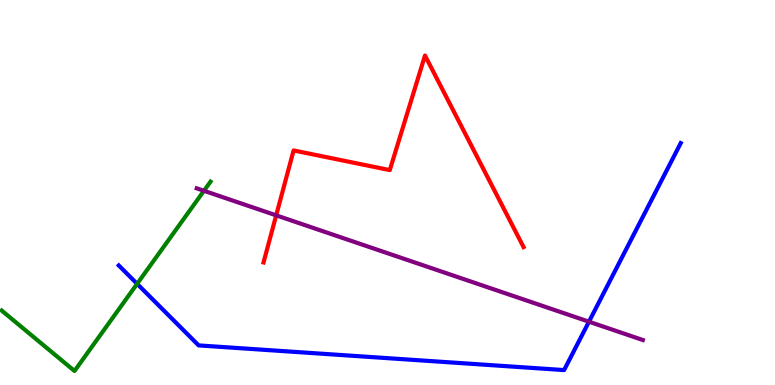[{'lines': ['blue', 'red'], 'intersections': []}, {'lines': ['green', 'red'], 'intersections': []}, {'lines': ['purple', 'red'], 'intersections': [{'x': 3.56, 'y': 4.41}]}, {'lines': ['blue', 'green'], 'intersections': [{'x': 1.77, 'y': 2.63}]}, {'lines': ['blue', 'purple'], 'intersections': [{'x': 7.6, 'y': 1.64}]}, {'lines': ['green', 'purple'], 'intersections': [{'x': 2.63, 'y': 5.04}]}]